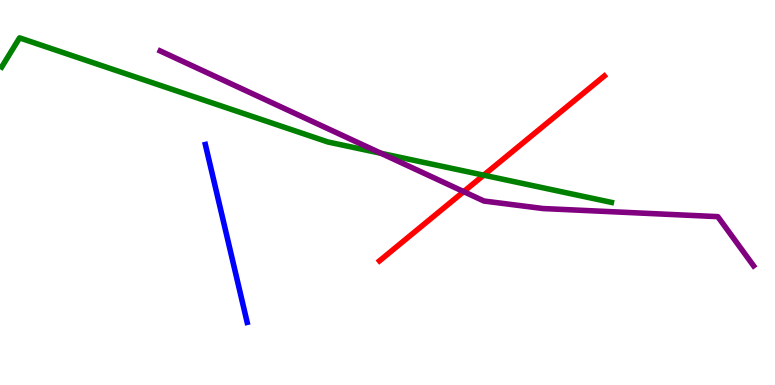[{'lines': ['blue', 'red'], 'intersections': []}, {'lines': ['green', 'red'], 'intersections': [{'x': 6.24, 'y': 5.45}]}, {'lines': ['purple', 'red'], 'intersections': [{'x': 5.98, 'y': 5.02}]}, {'lines': ['blue', 'green'], 'intersections': []}, {'lines': ['blue', 'purple'], 'intersections': []}, {'lines': ['green', 'purple'], 'intersections': [{'x': 4.92, 'y': 6.02}]}]